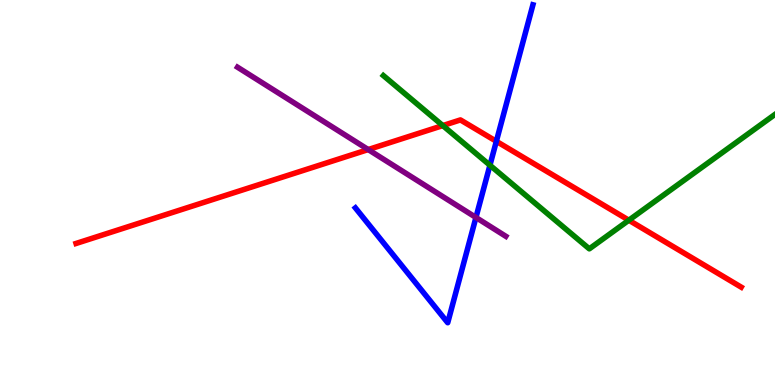[{'lines': ['blue', 'red'], 'intersections': [{'x': 6.4, 'y': 6.33}]}, {'lines': ['green', 'red'], 'intersections': [{'x': 5.71, 'y': 6.74}, {'x': 8.11, 'y': 4.28}]}, {'lines': ['purple', 'red'], 'intersections': [{'x': 4.75, 'y': 6.12}]}, {'lines': ['blue', 'green'], 'intersections': [{'x': 6.32, 'y': 5.71}]}, {'lines': ['blue', 'purple'], 'intersections': [{'x': 6.14, 'y': 4.35}]}, {'lines': ['green', 'purple'], 'intersections': []}]